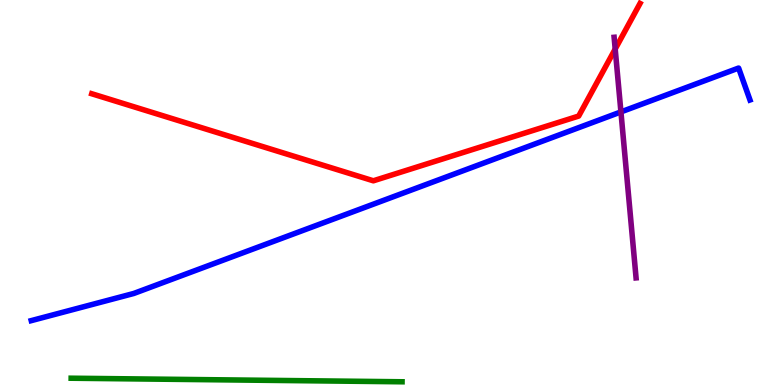[{'lines': ['blue', 'red'], 'intersections': []}, {'lines': ['green', 'red'], 'intersections': []}, {'lines': ['purple', 'red'], 'intersections': [{'x': 7.94, 'y': 8.73}]}, {'lines': ['blue', 'green'], 'intersections': []}, {'lines': ['blue', 'purple'], 'intersections': [{'x': 8.01, 'y': 7.09}]}, {'lines': ['green', 'purple'], 'intersections': []}]